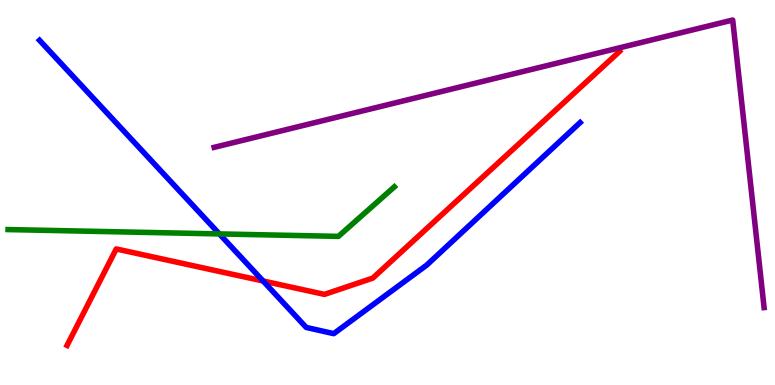[{'lines': ['blue', 'red'], 'intersections': [{'x': 3.39, 'y': 2.7}]}, {'lines': ['green', 'red'], 'intersections': []}, {'lines': ['purple', 'red'], 'intersections': []}, {'lines': ['blue', 'green'], 'intersections': [{'x': 2.83, 'y': 3.92}]}, {'lines': ['blue', 'purple'], 'intersections': []}, {'lines': ['green', 'purple'], 'intersections': []}]